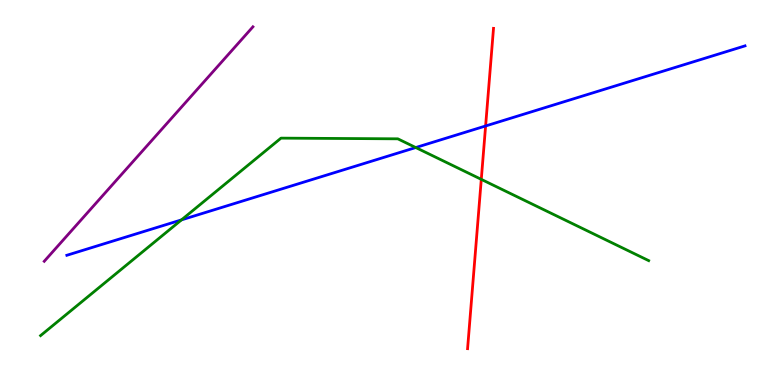[{'lines': ['blue', 'red'], 'intersections': [{'x': 6.27, 'y': 6.73}]}, {'lines': ['green', 'red'], 'intersections': [{'x': 6.21, 'y': 5.34}]}, {'lines': ['purple', 'red'], 'intersections': []}, {'lines': ['blue', 'green'], 'intersections': [{'x': 2.34, 'y': 4.29}, {'x': 5.36, 'y': 6.17}]}, {'lines': ['blue', 'purple'], 'intersections': []}, {'lines': ['green', 'purple'], 'intersections': []}]